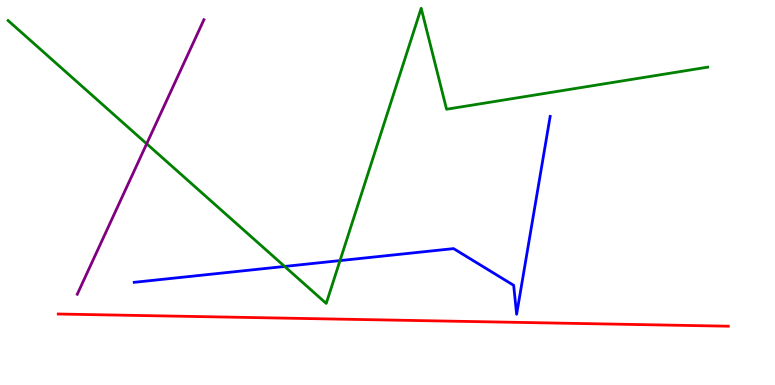[{'lines': ['blue', 'red'], 'intersections': []}, {'lines': ['green', 'red'], 'intersections': []}, {'lines': ['purple', 'red'], 'intersections': []}, {'lines': ['blue', 'green'], 'intersections': [{'x': 3.67, 'y': 3.08}, {'x': 4.39, 'y': 3.23}]}, {'lines': ['blue', 'purple'], 'intersections': []}, {'lines': ['green', 'purple'], 'intersections': [{'x': 1.89, 'y': 6.27}]}]